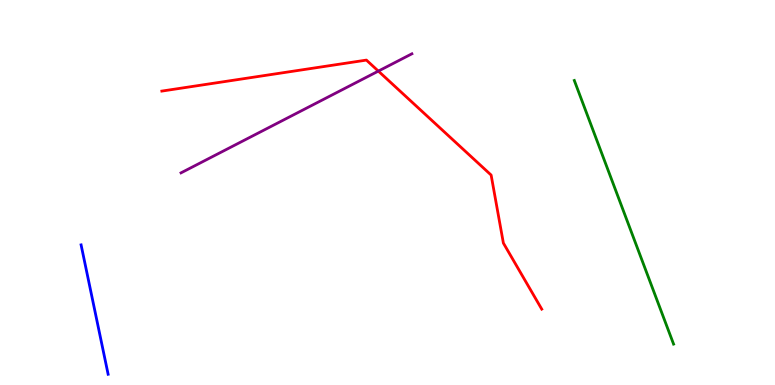[{'lines': ['blue', 'red'], 'intersections': []}, {'lines': ['green', 'red'], 'intersections': []}, {'lines': ['purple', 'red'], 'intersections': [{'x': 4.88, 'y': 8.15}]}, {'lines': ['blue', 'green'], 'intersections': []}, {'lines': ['blue', 'purple'], 'intersections': []}, {'lines': ['green', 'purple'], 'intersections': []}]